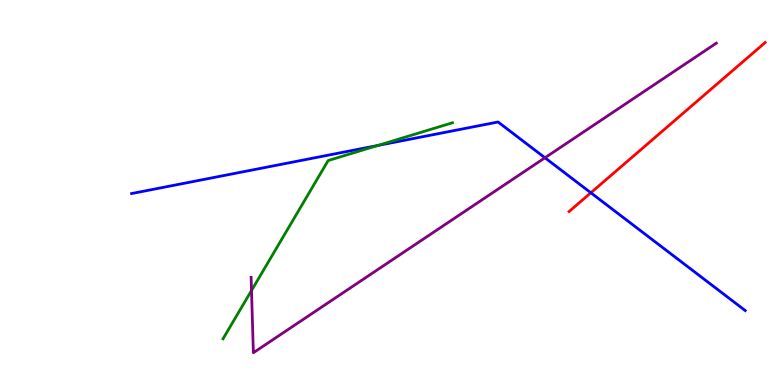[{'lines': ['blue', 'red'], 'intersections': [{'x': 7.62, 'y': 4.99}]}, {'lines': ['green', 'red'], 'intersections': []}, {'lines': ['purple', 'red'], 'intersections': []}, {'lines': ['blue', 'green'], 'intersections': [{'x': 4.87, 'y': 6.22}]}, {'lines': ['blue', 'purple'], 'intersections': [{'x': 7.03, 'y': 5.9}]}, {'lines': ['green', 'purple'], 'intersections': [{'x': 3.25, 'y': 2.45}]}]